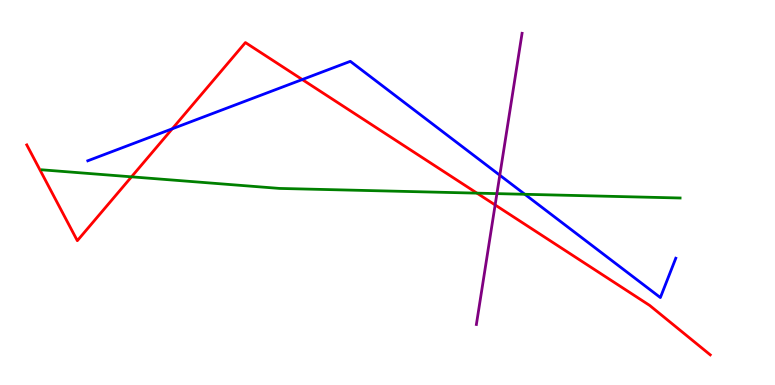[{'lines': ['blue', 'red'], 'intersections': [{'x': 2.22, 'y': 6.65}, {'x': 3.9, 'y': 7.93}]}, {'lines': ['green', 'red'], 'intersections': [{'x': 1.7, 'y': 5.41}, {'x': 6.15, 'y': 4.98}]}, {'lines': ['purple', 'red'], 'intersections': [{'x': 6.39, 'y': 4.68}]}, {'lines': ['blue', 'green'], 'intersections': [{'x': 6.77, 'y': 4.95}]}, {'lines': ['blue', 'purple'], 'intersections': [{'x': 6.45, 'y': 5.45}]}, {'lines': ['green', 'purple'], 'intersections': [{'x': 6.41, 'y': 4.97}]}]